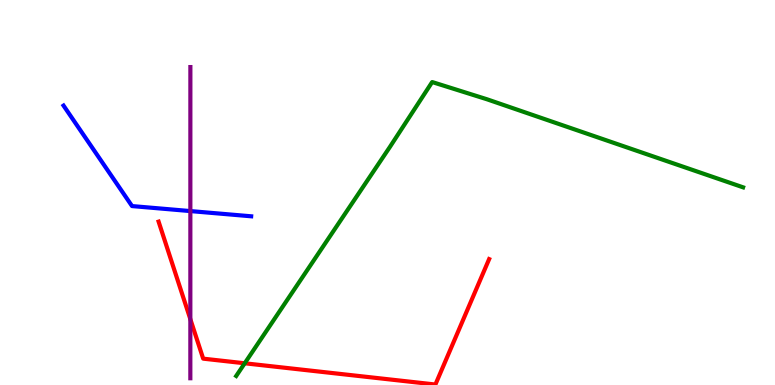[{'lines': ['blue', 'red'], 'intersections': []}, {'lines': ['green', 'red'], 'intersections': [{'x': 3.16, 'y': 0.564}]}, {'lines': ['purple', 'red'], 'intersections': [{'x': 2.46, 'y': 1.71}]}, {'lines': ['blue', 'green'], 'intersections': []}, {'lines': ['blue', 'purple'], 'intersections': [{'x': 2.46, 'y': 4.52}]}, {'lines': ['green', 'purple'], 'intersections': []}]